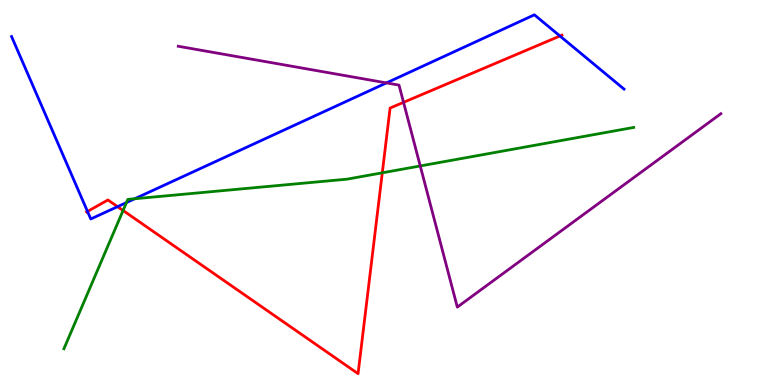[{'lines': ['blue', 'red'], 'intersections': [{'x': 1.13, 'y': 4.51}, {'x': 1.52, 'y': 4.63}, {'x': 7.23, 'y': 9.06}]}, {'lines': ['green', 'red'], 'intersections': [{'x': 1.59, 'y': 4.53}, {'x': 4.93, 'y': 5.51}]}, {'lines': ['purple', 'red'], 'intersections': [{'x': 5.21, 'y': 7.34}]}, {'lines': ['blue', 'green'], 'intersections': [{'x': 1.63, 'y': 4.74}, {'x': 1.74, 'y': 4.84}]}, {'lines': ['blue', 'purple'], 'intersections': [{'x': 4.99, 'y': 7.85}]}, {'lines': ['green', 'purple'], 'intersections': [{'x': 5.42, 'y': 5.69}]}]